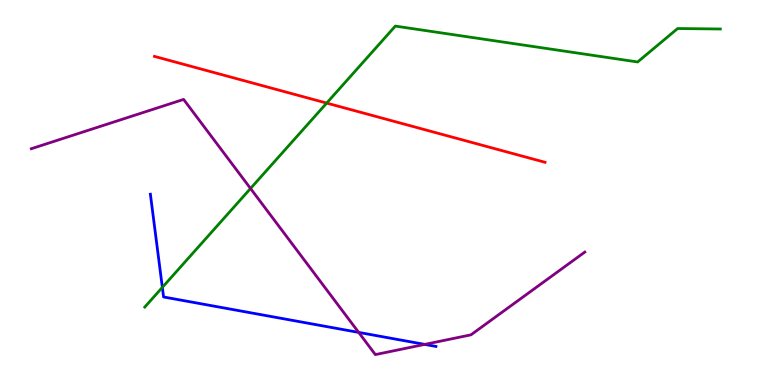[{'lines': ['blue', 'red'], 'intersections': []}, {'lines': ['green', 'red'], 'intersections': [{'x': 4.22, 'y': 7.32}]}, {'lines': ['purple', 'red'], 'intersections': []}, {'lines': ['blue', 'green'], 'intersections': [{'x': 2.09, 'y': 2.54}]}, {'lines': ['blue', 'purple'], 'intersections': [{'x': 4.63, 'y': 1.37}, {'x': 5.48, 'y': 1.05}]}, {'lines': ['green', 'purple'], 'intersections': [{'x': 3.23, 'y': 5.1}]}]